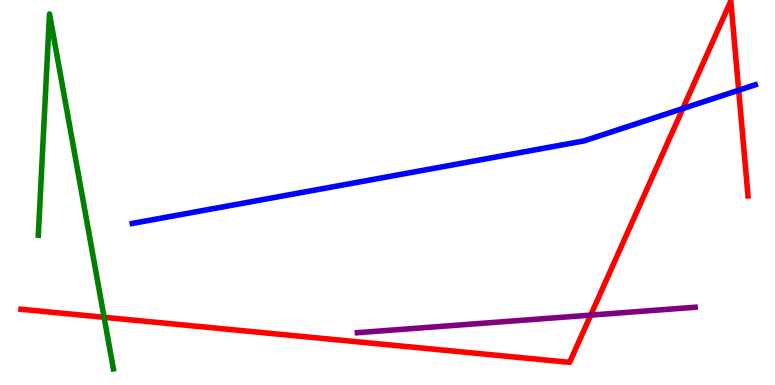[{'lines': ['blue', 'red'], 'intersections': [{'x': 8.81, 'y': 7.18}, {'x': 9.53, 'y': 7.66}]}, {'lines': ['green', 'red'], 'intersections': [{'x': 1.34, 'y': 1.76}]}, {'lines': ['purple', 'red'], 'intersections': [{'x': 7.62, 'y': 1.82}]}, {'lines': ['blue', 'green'], 'intersections': []}, {'lines': ['blue', 'purple'], 'intersections': []}, {'lines': ['green', 'purple'], 'intersections': []}]